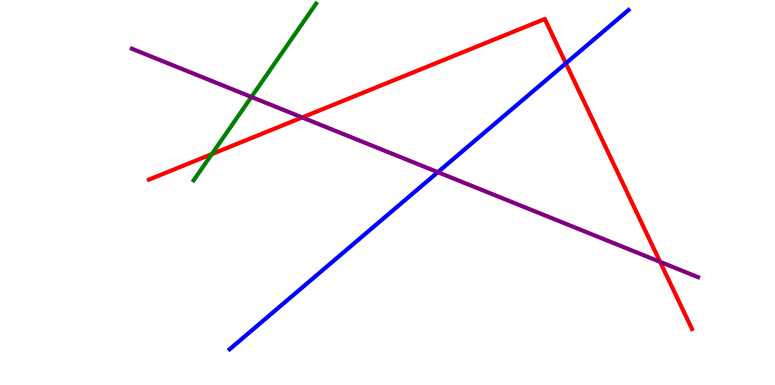[{'lines': ['blue', 'red'], 'intersections': [{'x': 7.3, 'y': 8.36}]}, {'lines': ['green', 'red'], 'intersections': [{'x': 2.73, 'y': 6.0}]}, {'lines': ['purple', 'red'], 'intersections': [{'x': 3.9, 'y': 6.95}, {'x': 8.52, 'y': 3.2}]}, {'lines': ['blue', 'green'], 'intersections': []}, {'lines': ['blue', 'purple'], 'intersections': [{'x': 5.65, 'y': 5.53}]}, {'lines': ['green', 'purple'], 'intersections': [{'x': 3.24, 'y': 7.48}]}]